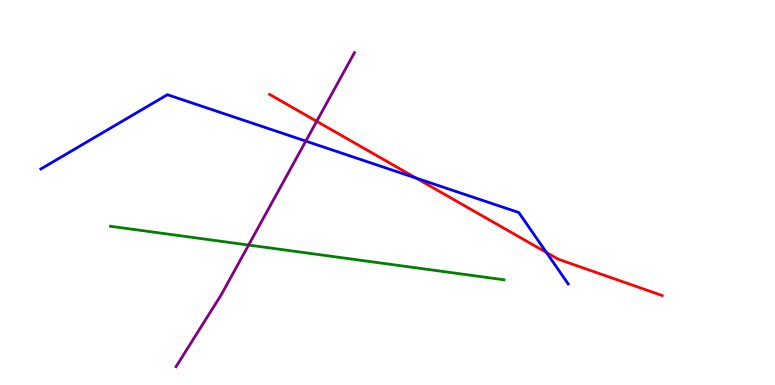[{'lines': ['blue', 'red'], 'intersections': [{'x': 5.37, 'y': 5.37}, {'x': 7.05, 'y': 3.44}]}, {'lines': ['green', 'red'], 'intersections': []}, {'lines': ['purple', 'red'], 'intersections': [{'x': 4.09, 'y': 6.85}]}, {'lines': ['blue', 'green'], 'intersections': []}, {'lines': ['blue', 'purple'], 'intersections': [{'x': 3.95, 'y': 6.34}]}, {'lines': ['green', 'purple'], 'intersections': [{'x': 3.21, 'y': 3.64}]}]